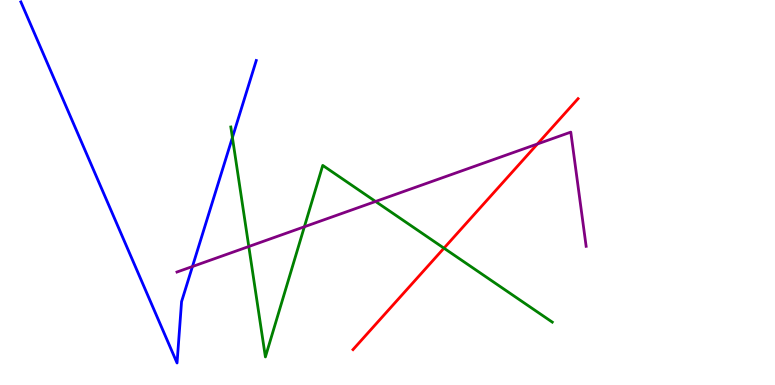[{'lines': ['blue', 'red'], 'intersections': []}, {'lines': ['green', 'red'], 'intersections': [{'x': 5.73, 'y': 3.55}]}, {'lines': ['purple', 'red'], 'intersections': [{'x': 6.93, 'y': 6.26}]}, {'lines': ['blue', 'green'], 'intersections': [{'x': 3.0, 'y': 6.43}]}, {'lines': ['blue', 'purple'], 'intersections': [{'x': 2.48, 'y': 3.08}]}, {'lines': ['green', 'purple'], 'intersections': [{'x': 3.21, 'y': 3.6}, {'x': 3.93, 'y': 4.11}, {'x': 4.85, 'y': 4.77}]}]